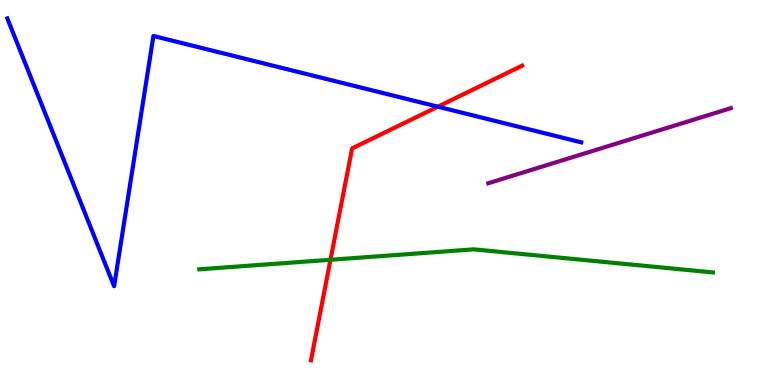[{'lines': ['blue', 'red'], 'intersections': [{'x': 5.65, 'y': 7.23}]}, {'lines': ['green', 'red'], 'intersections': [{'x': 4.26, 'y': 3.25}]}, {'lines': ['purple', 'red'], 'intersections': []}, {'lines': ['blue', 'green'], 'intersections': []}, {'lines': ['blue', 'purple'], 'intersections': []}, {'lines': ['green', 'purple'], 'intersections': []}]